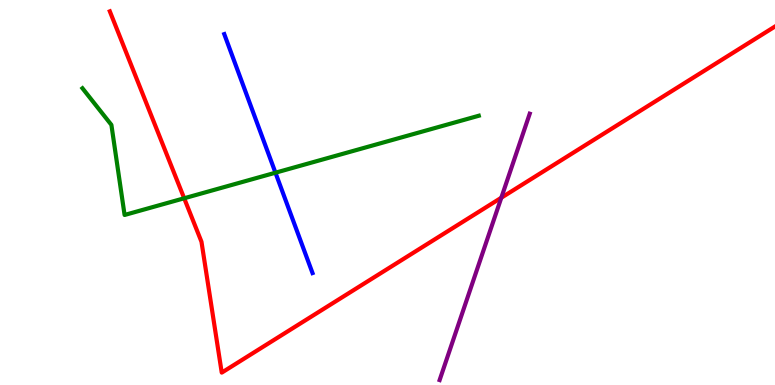[{'lines': ['blue', 'red'], 'intersections': []}, {'lines': ['green', 'red'], 'intersections': [{'x': 2.38, 'y': 4.85}]}, {'lines': ['purple', 'red'], 'intersections': [{'x': 6.47, 'y': 4.86}]}, {'lines': ['blue', 'green'], 'intersections': [{'x': 3.55, 'y': 5.51}]}, {'lines': ['blue', 'purple'], 'intersections': []}, {'lines': ['green', 'purple'], 'intersections': []}]